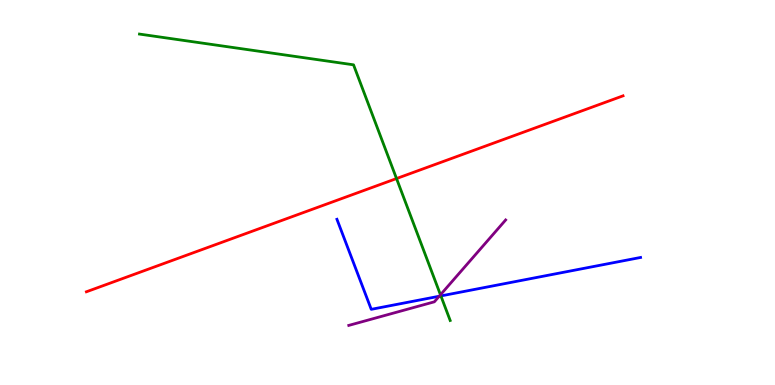[{'lines': ['blue', 'red'], 'intersections': []}, {'lines': ['green', 'red'], 'intersections': [{'x': 5.12, 'y': 5.36}]}, {'lines': ['purple', 'red'], 'intersections': []}, {'lines': ['blue', 'green'], 'intersections': [{'x': 5.69, 'y': 2.31}]}, {'lines': ['blue', 'purple'], 'intersections': [{'x': 5.67, 'y': 2.31}]}, {'lines': ['green', 'purple'], 'intersections': [{'x': 5.68, 'y': 2.34}]}]